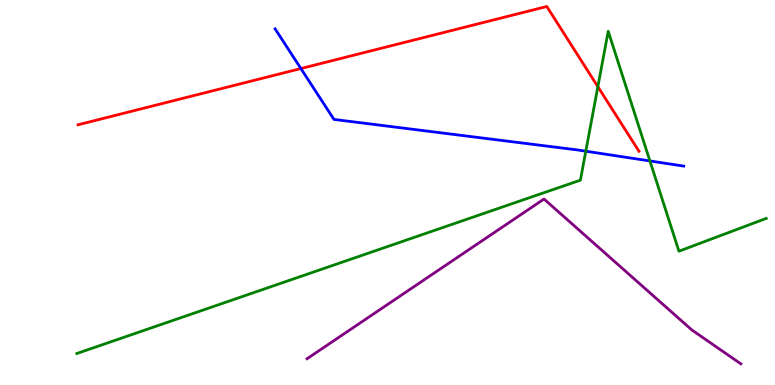[{'lines': ['blue', 'red'], 'intersections': [{'x': 3.88, 'y': 8.22}]}, {'lines': ['green', 'red'], 'intersections': [{'x': 7.71, 'y': 7.75}]}, {'lines': ['purple', 'red'], 'intersections': []}, {'lines': ['blue', 'green'], 'intersections': [{'x': 7.56, 'y': 6.07}, {'x': 8.39, 'y': 5.82}]}, {'lines': ['blue', 'purple'], 'intersections': []}, {'lines': ['green', 'purple'], 'intersections': []}]